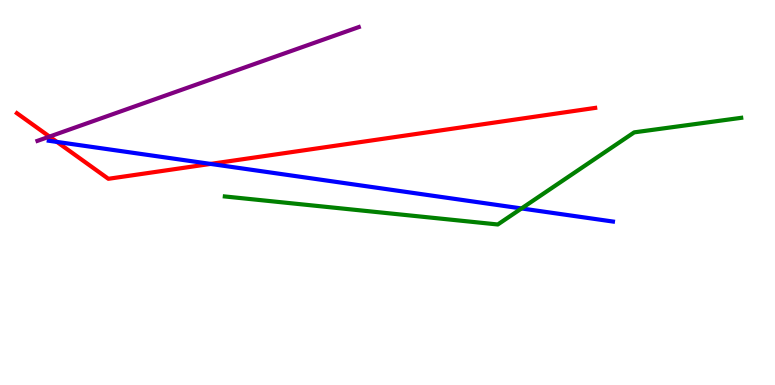[{'lines': ['blue', 'red'], 'intersections': [{'x': 0.735, 'y': 6.31}, {'x': 2.72, 'y': 5.74}]}, {'lines': ['green', 'red'], 'intersections': []}, {'lines': ['purple', 'red'], 'intersections': [{'x': 0.639, 'y': 6.45}]}, {'lines': ['blue', 'green'], 'intersections': [{'x': 6.73, 'y': 4.59}]}, {'lines': ['blue', 'purple'], 'intersections': []}, {'lines': ['green', 'purple'], 'intersections': []}]